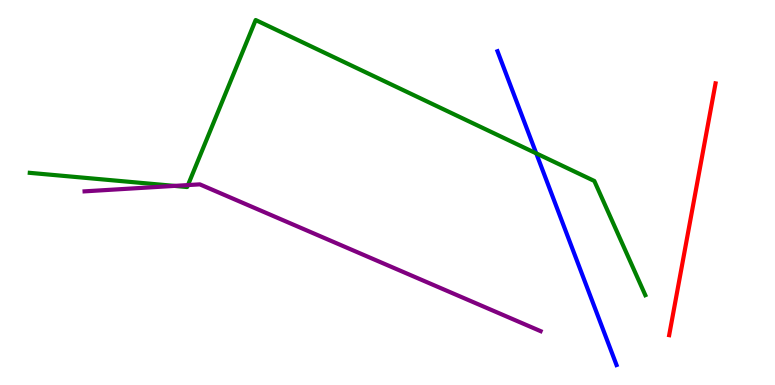[{'lines': ['blue', 'red'], 'intersections': []}, {'lines': ['green', 'red'], 'intersections': []}, {'lines': ['purple', 'red'], 'intersections': []}, {'lines': ['blue', 'green'], 'intersections': [{'x': 6.92, 'y': 6.02}]}, {'lines': ['blue', 'purple'], 'intersections': []}, {'lines': ['green', 'purple'], 'intersections': [{'x': 2.25, 'y': 5.17}, {'x': 2.43, 'y': 5.19}]}]